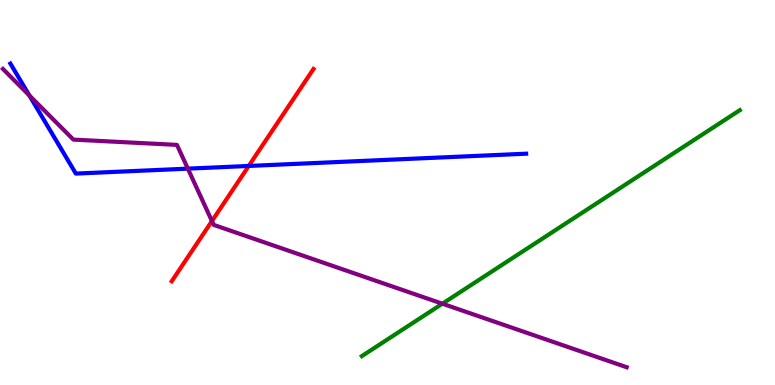[{'lines': ['blue', 'red'], 'intersections': [{'x': 3.21, 'y': 5.69}]}, {'lines': ['green', 'red'], 'intersections': []}, {'lines': ['purple', 'red'], 'intersections': [{'x': 2.73, 'y': 4.26}]}, {'lines': ['blue', 'green'], 'intersections': []}, {'lines': ['blue', 'purple'], 'intersections': [{'x': 0.379, 'y': 7.52}, {'x': 2.42, 'y': 5.62}]}, {'lines': ['green', 'purple'], 'intersections': [{'x': 5.71, 'y': 2.11}]}]